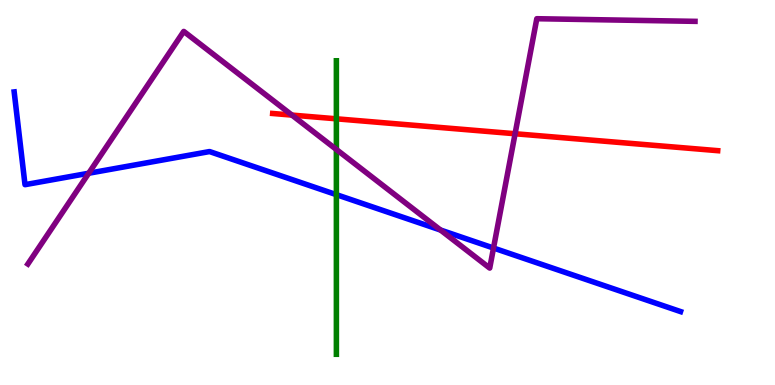[{'lines': ['blue', 'red'], 'intersections': []}, {'lines': ['green', 'red'], 'intersections': [{'x': 4.34, 'y': 6.91}]}, {'lines': ['purple', 'red'], 'intersections': [{'x': 3.77, 'y': 7.01}, {'x': 6.65, 'y': 6.53}]}, {'lines': ['blue', 'green'], 'intersections': [{'x': 4.34, 'y': 4.94}]}, {'lines': ['blue', 'purple'], 'intersections': [{'x': 1.14, 'y': 5.5}, {'x': 5.68, 'y': 4.03}, {'x': 6.37, 'y': 3.56}]}, {'lines': ['green', 'purple'], 'intersections': [{'x': 4.34, 'y': 6.12}]}]